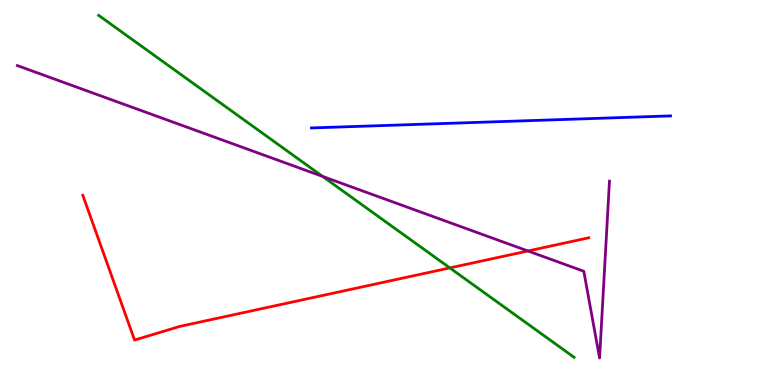[{'lines': ['blue', 'red'], 'intersections': []}, {'lines': ['green', 'red'], 'intersections': [{'x': 5.8, 'y': 3.04}]}, {'lines': ['purple', 'red'], 'intersections': [{'x': 6.81, 'y': 3.48}]}, {'lines': ['blue', 'green'], 'intersections': []}, {'lines': ['blue', 'purple'], 'intersections': []}, {'lines': ['green', 'purple'], 'intersections': [{'x': 4.16, 'y': 5.42}]}]